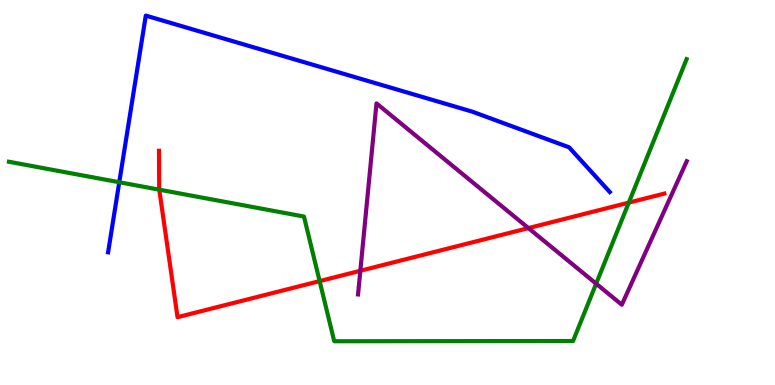[{'lines': ['blue', 'red'], 'intersections': []}, {'lines': ['green', 'red'], 'intersections': [{'x': 2.06, 'y': 5.07}, {'x': 4.12, 'y': 2.7}, {'x': 8.11, 'y': 4.74}]}, {'lines': ['purple', 'red'], 'intersections': [{'x': 4.65, 'y': 2.97}, {'x': 6.82, 'y': 4.08}]}, {'lines': ['blue', 'green'], 'intersections': [{'x': 1.54, 'y': 5.27}]}, {'lines': ['blue', 'purple'], 'intersections': []}, {'lines': ['green', 'purple'], 'intersections': [{'x': 7.69, 'y': 2.63}]}]